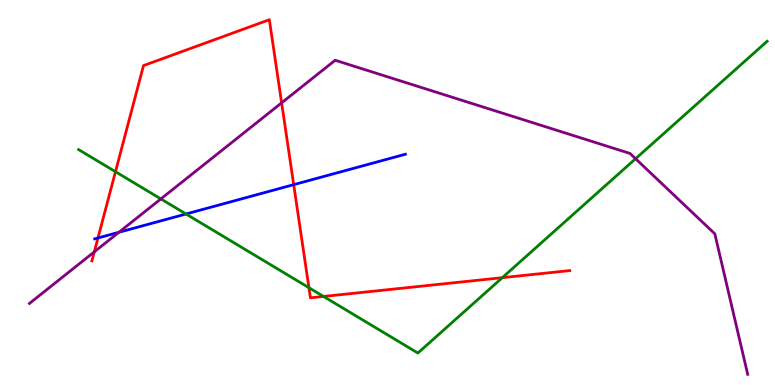[{'lines': ['blue', 'red'], 'intersections': [{'x': 1.26, 'y': 3.82}, {'x': 3.79, 'y': 5.2}]}, {'lines': ['green', 'red'], 'intersections': [{'x': 1.49, 'y': 5.54}, {'x': 3.99, 'y': 2.53}, {'x': 4.17, 'y': 2.3}, {'x': 6.48, 'y': 2.79}]}, {'lines': ['purple', 'red'], 'intersections': [{'x': 1.22, 'y': 3.46}, {'x': 3.63, 'y': 7.33}]}, {'lines': ['blue', 'green'], 'intersections': [{'x': 2.4, 'y': 4.44}]}, {'lines': ['blue', 'purple'], 'intersections': [{'x': 1.53, 'y': 3.97}]}, {'lines': ['green', 'purple'], 'intersections': [{'x': 2.08, 'y': 4.83}, {'x': 8.2, 'y': 5.88}]}]